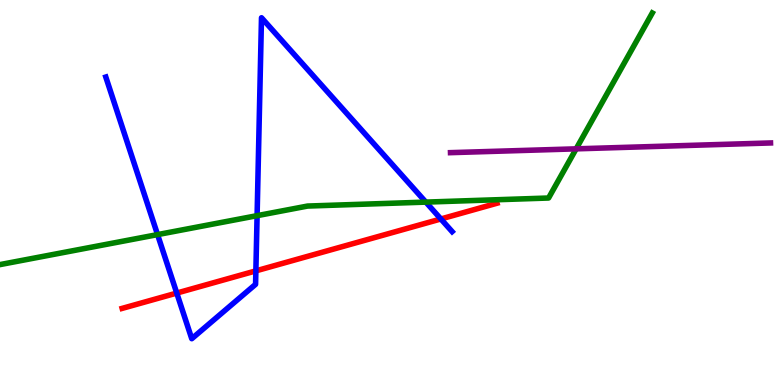[{'lines': ['blue', 'red'], 'intersections': [{'x': 2.28, 'y': 2.39}, {'x': 3.3, 'y': 2.96}, {'x': 5.69, 'y': 4.31}]}, {'lines': ['green', 'red'], 'intersections': []}, {'lines': ['purple', 'red'], 'intersections': []}, {'lines': ['blue', 'green'], 'intersections': [{'x': 2.03, 'y': 3.91}, {'x': 3.32, 'y': 4.4}, {'x': 5.49, 'y': 4.75}]}, {'lines': ['blue', 'purple'], 'intersections': []}, {'lines': ['green', 'purple'], 'intersections': [{'x': 7.43, 'y': 6.13}]}]